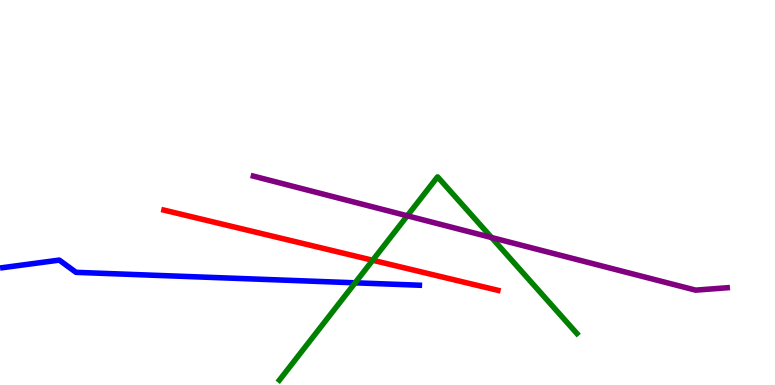[{'lines': ['blue', 'red'], 'intersections': []}, {'lines': ['green', 'red'], 'intersections': [{'x': 4.81, 'y': 3.24}]}, {'lines': ['purple', 'red'], 'intersections': []}, {'lines': ['blue', 'green'], 'intersections': [{'x': 4.58, 'y': 2.65}]}, {'lines': ['blue', 'purple'], 'intersections': []}, {'lines': ['green', 'purple'], 'intersections': [{'x': 5.26, 'y': 4.39}, {'x': 6.34, 'y': 3.83}]}]